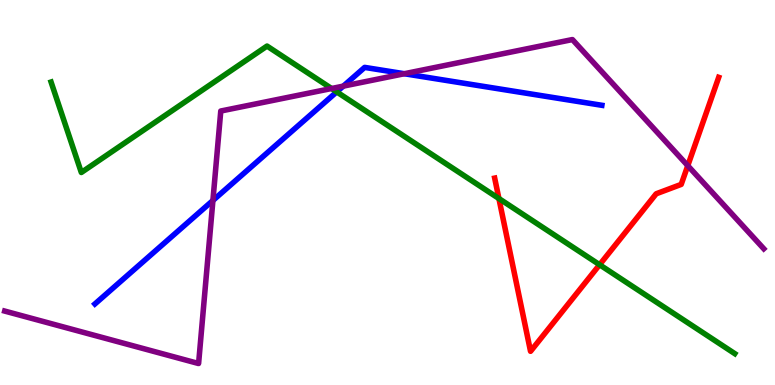[{'lines': ['blue', 'red'], 'intersections': []}, {'lines': ['green', 'red'], 'intersections': [{'x': 6.44, 'y': 4.84}, {'x': 7.74, 'y': 3.12}]}, {'lines': ['purple', 'red'], 'intersections': [{'x': 8.87, 'y': 5.7}]}, {'lines': ['blue', 'green'], 'intersections': [{'x': 4.34, 'y': 7.61}]}, {'lines': ['blue', 'purple'], 'intersections': [{'x': 2.75, 'y': 4.79}, {'x': 4.43, 'y': 7.76}, {'x': 5.22, 'y': 8.08}]}, {'lines': ['green', 'purple'], 'intersections': [{'x': 4.28, 'y': 7.7}]}]